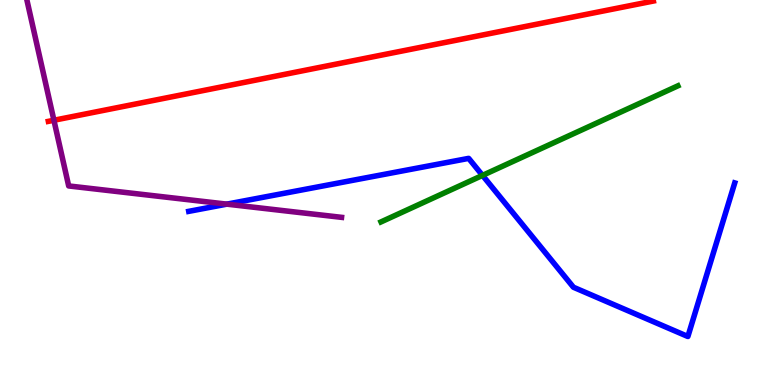[{'lines': ['blue', 'red'], 'intersections': []}, {'lines': ['green', 'red'], 'intersections': []}, {'lines': ['purple', 'red'], 'intersections': [{'x': 0.696, 'y': 6.88}]}, {'lines': ['blue', 'green'], 'intersections': [{'x': 6.23, 'y': 5.44}]}, {'lines': ['blue', 'purple'], 'intersections': [{'x': 2.93, 'y': 4.7}]}, {'lines': ['green', 'purple'], 'intersections': []}]